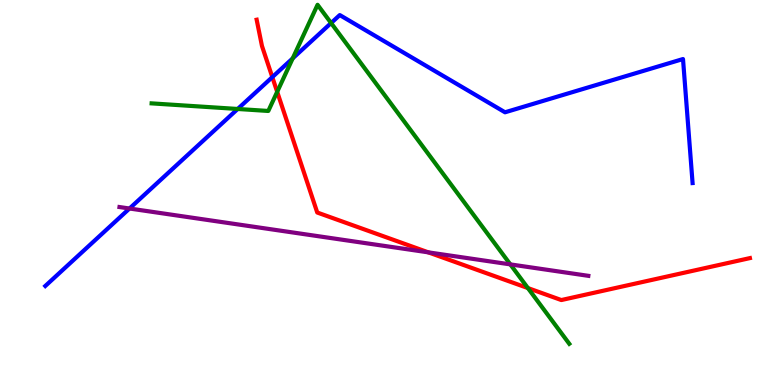[{'lines': ['blue', 'red'], 'intersections': [{'x': 3.51, 'y': 8.0}]}, {'lines': ['green', 'red'], 'intersections': [{'x': 3.58, 'y': 7.61}, {'x': 6.81, 'y': 2.52}]}, {'lines': ['purple', 'red'], 'intersections': [{'x': 5.53, 'y': 3.45}]}, {'lines': ['blue', 'green'], 'intersections': [{'x': 3.07, 'y': 7.17}, {'x': 3.78, 'y': 8.48}, {'x': 4.27, 'y': 9.4}]}, {'lines': ['blue', 'purple'], 'intersections': [{'x': 1.67, 'y': 4.58}]}, {'lines': ['green', 'purple'], 'intersections': [{'x': 6.58, 'y': 3.13}]}]